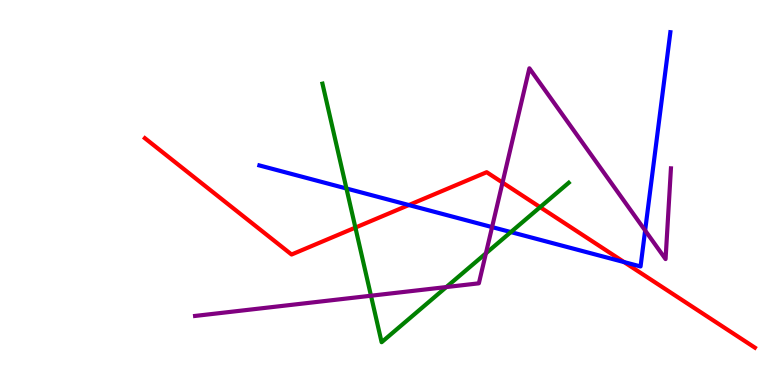[{'lines': ['blue', 'red'], 'intersections': [{'x': 5.28, 'y': 4.67}, {'x': 8.05, 'y': 3.19}]}, {'lines': ['green', 'red'], 'intersections': [{'x': 4.59, 'y': 4.09}, {'x': 6.97, 'y': 4.62}]}, {'lines': ['purple', 'red'], 'intersections': [{'x': 6.48, 'y': 5.26}]}, {'lines': ['blue', 'green'], 'intersections': [{'x': 4.47, 'y': 5.1}, {'x': 6.59, 'y': 3.97}]}, {'lines': ['blue', 'purple'], 'intersections': [{'x': 6.35, 'y': 4.1}, {'x': 8.32, 'y': 4.01}]}, {'lines': ['green', 'purple'], 'intersections': [{'x': 4.79, 'y': 2.32}, {'x': 5.76, 'y': 2.54}, {'x': 6.27, 'y': 3.42}]}]